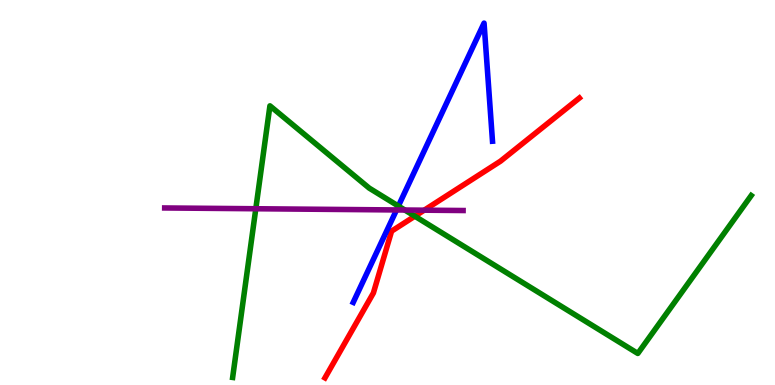[{'lines': ['blue', 'red'], 'intersections': []}, {'lines': ['green', 'red'], 'intersections': [{'x': 5.35, 'y': 4.38}]}, {'lines': ['purple', 'red'], 'intersections': [{'x': 5.47, 'y': 4.54}]}, {'lines': ['blue', 'green'], 'intersections': [{'x': 5.14, 'y': 4.65}]}, {'lines': ['blue', 'purple'], 'intersections': [{'x': 5.12, 'y': 4.55}]}, {'lines': ['green', 'purple'], 'intersections': [{'x': 3.3, 'y': 4.58}, {'x': 5.22, 'y': 4.54}]}]